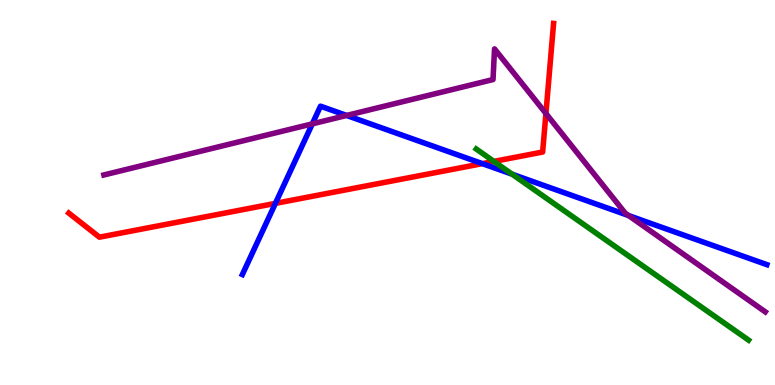[{'lines': ['blue', 'red'], 'intersections': [{'x': 3.55, 'y': 4.72}, {'x': 6.22, 'y': 5.75}]}, {'lines': ['green', 'red'], 'intersections': [{'x': 6.37, 'y': 5.81}]}, {'lines': ['purple', 'red'], 'intersections': [{'x': 7.04, 'y': 7.05}]}, {'lines': ['blue', 'green'], 'intersections': [{'x': 6.61, 'y': 5.48}]}, {'lines': ['blue', 'purple'], 'intersections': [{'x': 4.03, 'y': 6.78}, {'x': 4.47, 'y': 7.0}, {'x': 8.11, 'y': 4.4}]}, {'lines': ['green', 'purple'], 'intersections': []}]